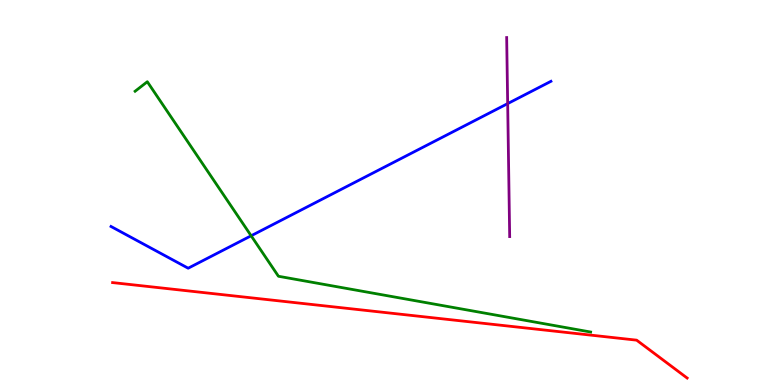[{'lines': ['blue', 'red'], 'intersections': []}, {'lines': ['green', 'red'], 'intersections': []}, {'lines': ['purple', 'red'], 'intersections': []}, {'lines': ['blue', 'green'], 'intersections': [{'x': 3.24, 'y': 3.88}]}, {'lines': ['blue', 'purple'], 'intersections': [{'x': 6.55, 'y': 7.31}]}, {'lines': ['green', 'purple'], 'intersections': []}]